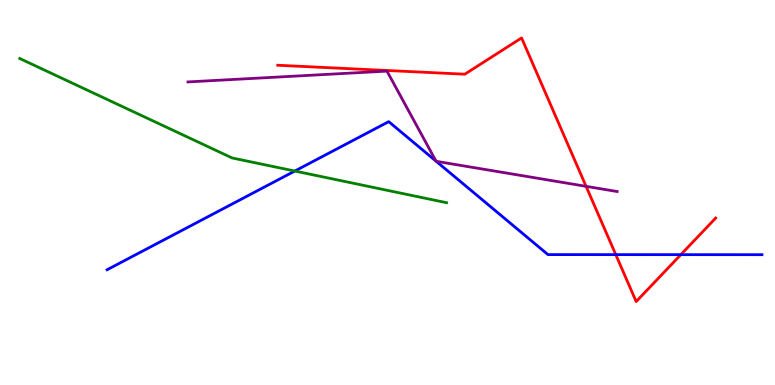[{'lines': ['blue', 'red'], 'intersections': [{'x': 7.95, 'y': 3.39}, {'x': 8.78, 'y': 3.39}]}, {'lines': ['green', 'red'], 'intersections': []}, {'lines': ['purple', 'red'], 'intersections': [{'x': 7.56, 'y': 5.16}]}, {'lines': ['blue', 'green'], 'intersections': [{'x': 3.8, 'y': 5.56}]}, {'lines': ['blue', 'purple'], 'intersections': [{'x': 5.63, 'y': 5.81}, {'x': 5.63, 'y': 5.81}]}, {'lines': ['green', 'purple'], 'intersections': []}]